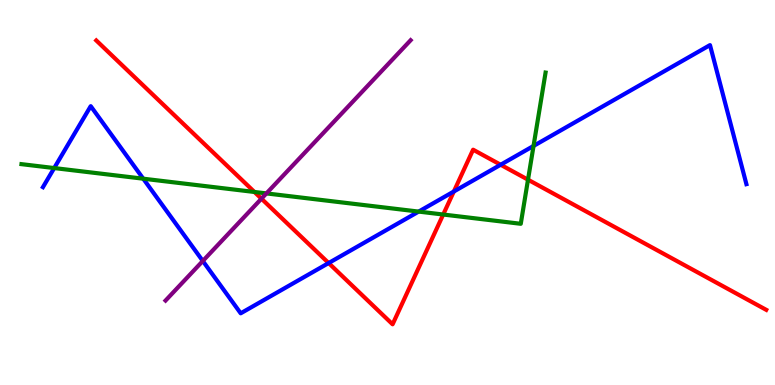[{'lines': ['blue', 'red'], 'intersections': [{'x': 4.24, 'y': 3.17}, {'x': 5.86, 'y': 5.03}, {'x': 6.46, 'y': 5.72}]}, {'lines': ['green', 'red'], 'intersections': [{'x': 3.28, 'y': 5.01}, {'x': 5.72, 'y': 4.43}, {'x': 6.81, 'y': 5.33}]}, {'lines': ['purple', 'red'], 'intersections': [{'x': 3.37, 'y': 4.84}]}, {'lines': ['blue', 'green'], 'intersections': [{'x': 0.699, 'y': 5.63}, {'x': 1.85, 'y': 5.36}, {'x': 5.4, 'y': 4.5}, {'x': 6.88, 'y': 6.21}]}, {'lines': ['blue', 'purple'], 'intersections': [{'x': 2.62, 'y': 3.22}]}, {'lines': ['green', 'purple'], 'intersections': [{'x': 3.44, 'y': 4.98}]}]